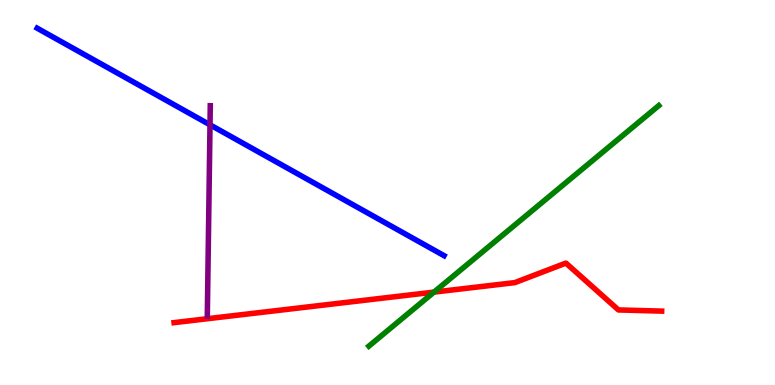[{'lines': ['blue', 'red'], 'intersections': []}, {'lines': ['green', 'red'], 'intersections': [{'x': 5.6, 'y': 2.41}]}, {'lines': ['purple', 'red'], 'intersections': []}, {'lines': ['blue', 'green'], 'intersections': []}, {'lines': ['blue', 'purple'], 'intersections': [{'x': 2.71, 'y': 6.76}]}, {'lines': ['green', 'purple'], 'intersections': []}]